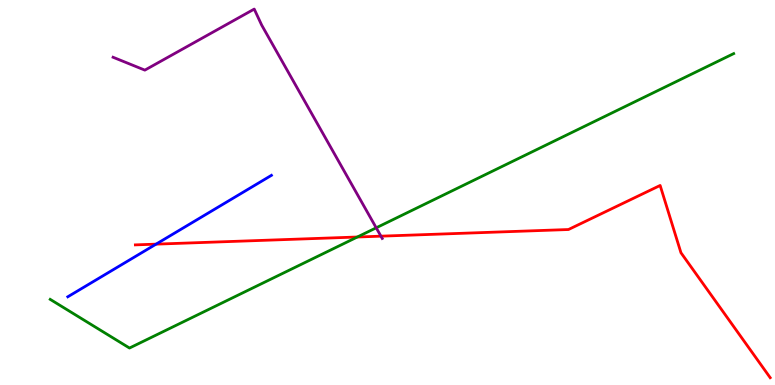[{'lines': ['blue', 'red'], 'intersections': [{'x': 2.01, 'y': 3.66}]}, {'lines': ['green', 'red'], 'intersections': [{'x': 4.61, 'y': 3.84}]}, {'lines': ['purple', 'red'], 'intersections': [{'x': 4.92, 'y': 3.87}]}, {'lines': ['blue', 'green'], 'intersections': []}, {'lines': ['blue', 'purple'], 'intersections': []}, {'lines': ['green', 'purple'], 'intersections': [{'x': 4.85, 'y': 4.08}]}]